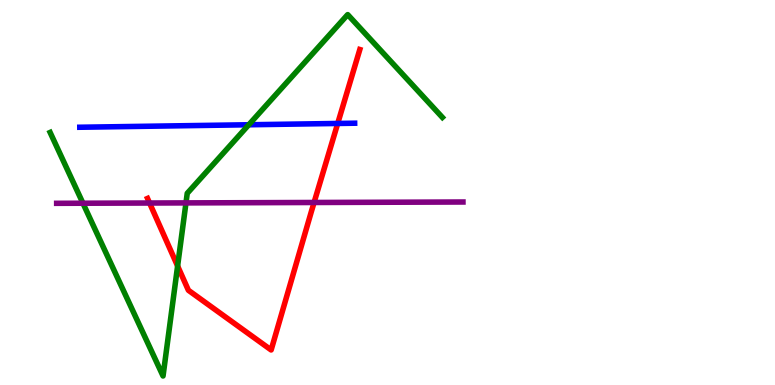[{'lines': ['blue', 'red'], 'intersections': [{'x': 4.36, 'y': 6.79}]}, {'lines': ['green', 'red'], 'intersections': [{'x': 2.29, 'y': 3.09}]}, {'lines': ['purple', 'red'], 'intersections': [{'x': 1.93, 'y': 4.73}, {'x': 4.05, 'y': 4.74}]}, {'lines': ['blue', 'green'], 'intersections': [{'x': 3.21, 'y': 6.76}]}, {'lines': ['blue', 'purple'], 'intersections': []}, {'lines': ['green', 'purple'], 'intersections': [{'x': 1.07, 'y': 4.72}, {'x': 2.4, 'y': 4.73}]}]